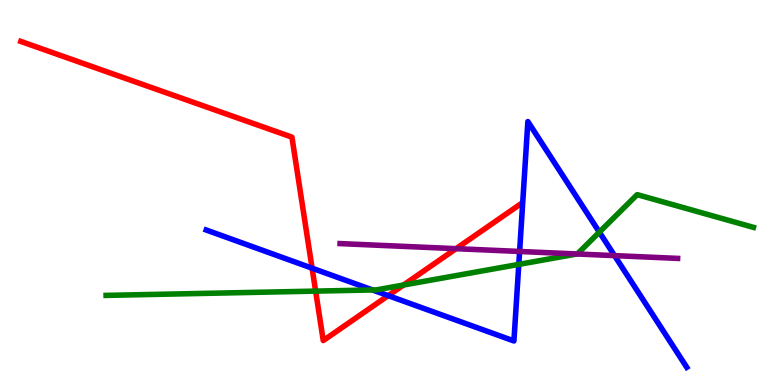[{'lines': ['blue', 'red'], 'intersections': [{'x': 4.03, 'y': 3.03}, {'x': 5.01, 'y': 2.32}]}, {'lines': ['green', 'red'], 'intersections': [{'x': 4.07, 'y': 2.44}, {'x': 5.21, 'y': 2.6}]}, {'lines': ['purple', 'red'], 'intersections': [{'x': 5.88, 'y': 3.54}]}, {'lines': ['blue', 'green'], 'intersections': [{'x': 4.81, 'y': 2.47}, {'x': 6.69, 'y': 3.13}, {'x': 7.73, 'y': 3.97}]}, {'lines': ['blue', 'purple'], 'intersections': [{'x': 6.7, 'y': 3.47}, {'x': 7.93, 'y': 3.36}]}, {'lines': ['green', 'purple'], 'intersections': [{'x': 7.44, 'y': 3.4}]}]